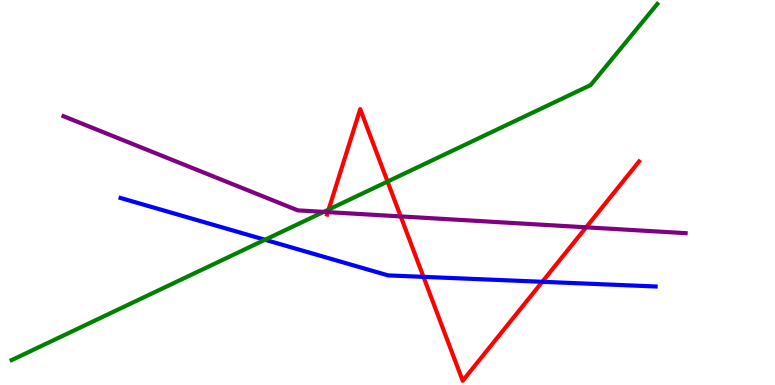[{'lines': ['blue', 'red'], 'intersections': [{'x': 5.46, 'y': 2.81}, {'x': 7.0, 'y': 2.68}]}, {'lines': ['green', 'red'], 'intersections': [{'x': 4.24, 'y': 4.56}, {'x': 5.0, 'y': 5.28}]}, {'lines': ['purple', 'red'], 'intersections': [{'x': 4.23, 'y': 4.49}, {'x': 5.17, 'y': 4.38}, {'x': 7.56, 'y': 4.1}]}, {'lines': ['blue', 'green'], 'intersections': [{'x': 3.42, 'y': 3.77}]}, {'lines': ['blue', 'purple'], 'intersections': []}, {'lines': ['green', 'purple'], 'intersections': [{'x': 4.18, 'y': 4.5}]}]